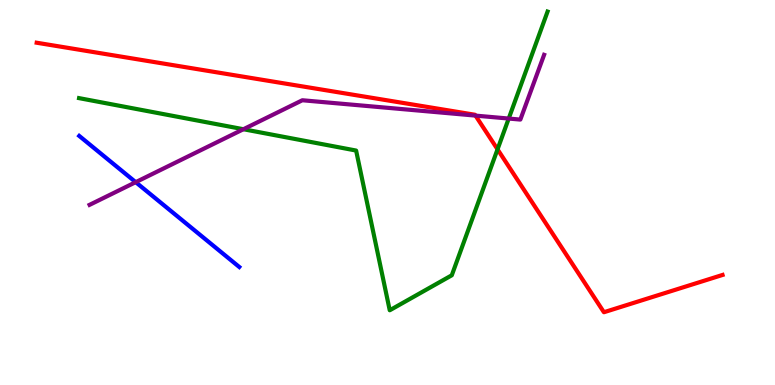[{'lines': ['blue', 'red'], 'intersections': []}, {'lines': ['green', 'red'], 'intersections': [{'x': 6.42, 'y': 6.12}]}, {'lines': ['purple', 'red'], 'intersections': [{'x': 6.14, 'y': 7.0}]}, {'lines': ['blue', 'green'], 'intersections': []}, {'lines': ['blue', 'purple'], 'intersections': [{'x': 1.75, 'y': 5.27}]}, {'lines': ['green', 'purple'], 'intersections': [{'x': 3.14, 'y': 6.64}, {'x': 6.56, 'y': 6.92}]}]